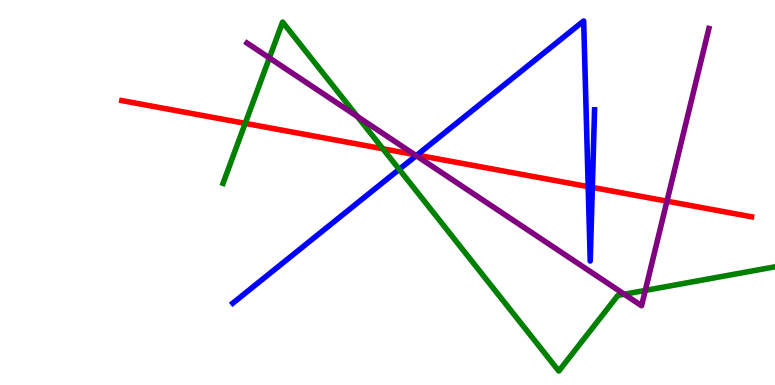[{'lines': ['blue', 'red'], 'intersections': [{'x': 5.38, 'y': 5.97}, {'x': 7.59, 'y': 5.15}, {'x': 7.64, 'y': 5.13}]}, {'lines': ['green', 'red'], 'intersections': [{'x': 3.16, 'y': 6.8}, {'x': 4.94, 'y': 6.14}]}, {'lines': ['purple', 'red'], 'intersections': [{'x': 5.35, 'y': 5.98}, {'x': 8.61, 'y': 4.77}]}, {'lines': ['blue', 'green'], 'intersections': [{'x': 5.15, 'y': 5.6}]}, {'lines': ['blue', 'purple'], 'intersections': [{'x': 5.37, 'y': 5.96}]}, {'lines': ['green', 'purple'], 'intersections': [{'x': 3.48, 'y': 8.5}, {'x': 4.61, 'y': 6.97}, {'x': 8.06, 'y': 2.36}, {'x': 8.33, 'y': 2.46}]}]